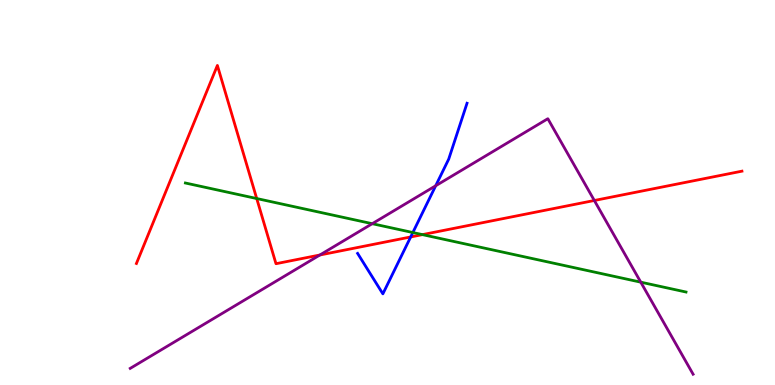[{'lines': ['blue', 'red'], 'intersections': [{'x': 5.3, 'y': 3.85}]}, {'lines': ['green', 'red'], 'intersections': [{'x': 3.31, 'y': 4.84}, {'x': 5.45, 'y': 3.91}]}, {'lines': ['purple', 'red'], 'intersections': [{'x': 4.13, 'y': 3.38}, {'x': 7.67, 'y': 4.79}]}, {'lines': ['blue', 'green'], 'intersections': [{'x': 5.33, 'y': 3.96}]}, {'lines': ['blue', 'purple'], 'intersections': [{'x': 5.62, 'y': 5.18}]}, {'lines': ['green', 'purple'], 'intersections': [{'x': 4.8, 'y': 4.19}, {'x': 8.27, 'y': 2.67}]}]